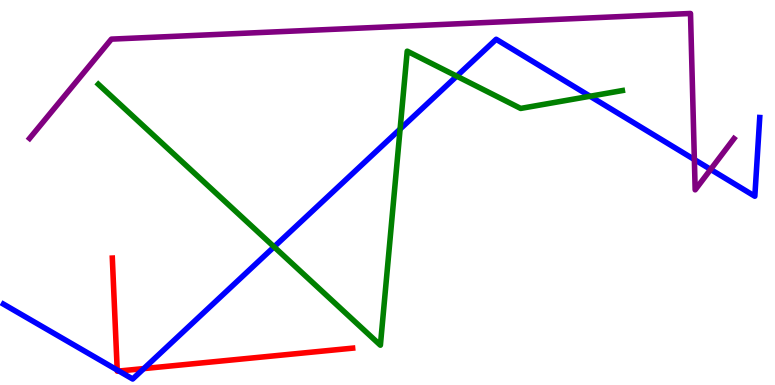[{'lines': ['blue', 'red'], 'intersections': [{'x': 1.51, 'y': 0.389}, {'x': 1.53, 'y': 0.363}, {'x': 1.86, 'y': 0.426}]}, {'lines': ['green', 'red'], 'intersections': []}, {'lines': ['purple', 'red'], 'intersections': []}, {'lines': ['blue', 'green'], 'intersections': [{'x': 3.54, 'y': 3.59}, {'x': 5.16, 'y': 6.65}, {'x': 5.89, 'y': 8.02}, {'x': 7.61, 'y': 7.5}]}, {'lines': ['blue', 'purple'], 'intersections': [{'x': 8.96, 'y': 5.86}, {'x': 9.17, 'y': 5.6}]}, {'lines': ['green', 'purple'], 'intersections': []}]